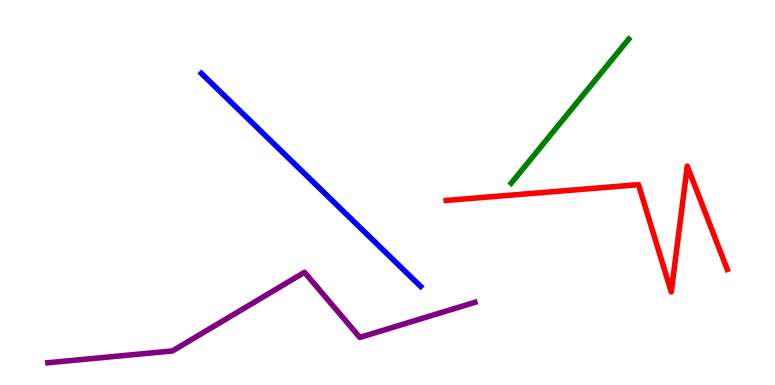[{'lines': ['blue', 'red'], 'intersections': []}, {'lines': ['green', 'red'], 'intersections': []}, {'lines': ['purple', 'red'], 'intersections': []}, {'lines': ['blue', 'green'], 'intersections': []}, {'lines': ['blue', 'purple'], 'intersections': []}, {'lines': ['green', 'purple'], 'intersections': []}]